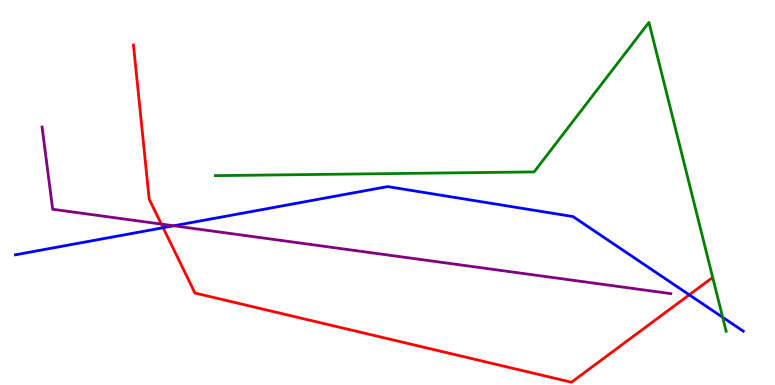[{'lines': ['blue', 'red'], 'intersections': [{'x': 2.1, 'y': 4.08}, {'x': 8.89, 'y': 2.34}]}, {'lines': ['green', 'red'], 'intersections': []}, {'lines': ['purple', 'red'], 'intersections': [{'x': 2.08, 'y': 4.18}]}, {'lines': ['blue', 'green'], 'intersections': [{'x': 9.32, 'y': 1.76}]}, {'lines': ['blue', 'purple'], 'intersections': [{'x': 2.24, 'y': 4.14}]}, {'lines': ['green', 'purple'], 'intersections': []}]